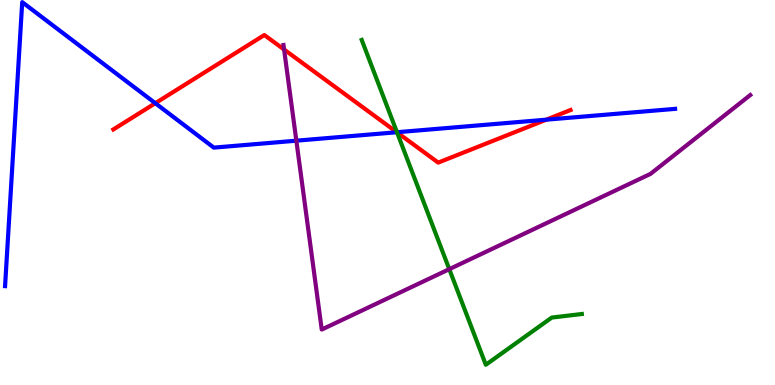[{'lines': ['blue', 'red'], 'intersections': [{'x': 2.0, 'y': 7.32}, {'x': 5.12, 'y': 6.57}, {'x': 7.05, 'y': 6.89}]}, {'lines': ['green', 'red'], 'intersections': [{'x': 5.12, 'y': 6.56}]}, {'lines': ['purple', 'red'], 'intersections': [{'x': 3.67, 'y': 8.71}]}, {'lines': ['blue', 'green'], 'intersections': [{'x': 5.12, 'y': 6.57}]}, {'lines': ['blue', 'purple'], 'intersections': [{'x': 3.82, 'y': 6.35}]}, {'lines': ['green', 'purple'], 'intersections': [{'x': 5.8, 'y': 3.01}]}]